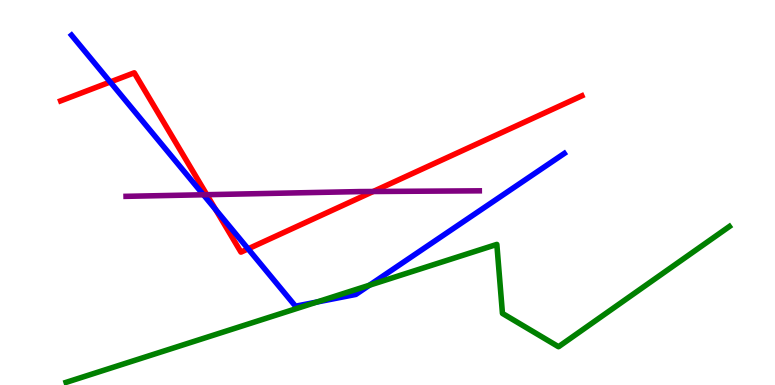[{'lines': ['blue', 'red'], 'intersections': [{'x': 1.42, 'y': 7.87}, {'x': 2.78, 'y': 4.56}, {'x': 3.2, 'y': 3.54}]}, {'lines': ['green', 'red'], 'intersections': []}, {'lines': ['purple', 'red'], 'intersections': [{'x': 2.67, 'y': 4.94}, {'x': 4.82, 'y': 5.03}]}, {'lines': ['blue', 'green'], 'intersections': [{'x': 4.09, 'y': 2.15}, {'x': 4.77, 'y': 2.59}]}, {'lines': ['blue', 'purple'], 'intersections': [{'x': 2.62, 'y': 4.94}]}, {'lines': ['green', 'purple'], 'intersections': []}]